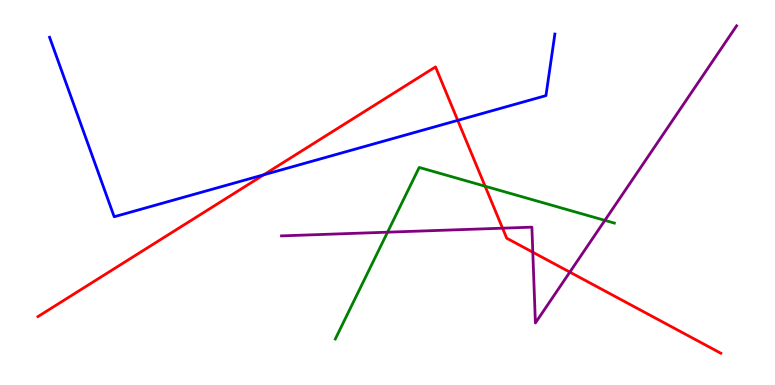[{'lines': ['blue', 'red'], 'intersections': [{'x': 3.4, 'y': 5.46}, {'x': 5.91, 'y': 6.87}]}, {'lines': ['green', 'red'], 'intersections': [{'x': 6.26, 'y': 5.16}]}, {'lines': ['purple', 'red'], 'intersections': [{'x': 6.48, 'y': 4.07}, {'x': 6.87, 'y': 3.45}, {'x': 7.35, 'y': 2.93}]}, {'lines': ['blue', 'green'], 'intersections': []}, {'lines': ['blue', 'purple'], 'intersections': []}, {'lines': ['green', 'purple'], 'intersections': [{'x': 5.0, 'y': 3.97}, {'x': 7.8, 'y': 4.28}]}]